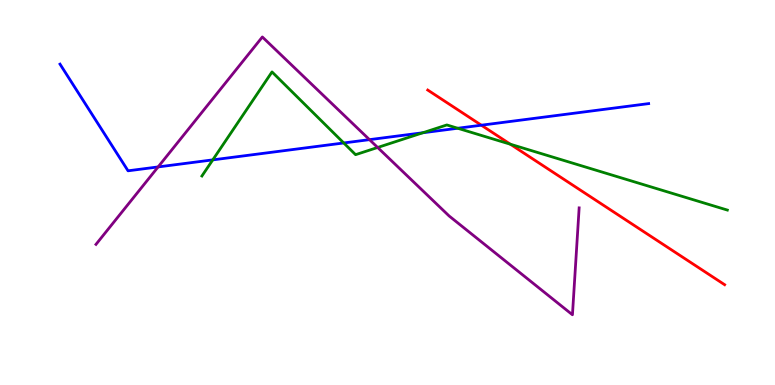[{'lines': ['blue', 'red'], 'intersections': [{'x': 6.21, 'y': 6.75}]}, {'lines': ['green', 'red'], 'intersections': [{'x': 6.59, 'y': 6.25}]}, {'lines': ['purple', 'red'], 'intersections': []}, {'lines': ['blue', 'green'], 'intersections': [{'x': 2.75, 'y': 5.85}, {'x': 4.44, 'y': 6.29}, {'x': 5.46, 'y': 6.55}, {'x': 5.91, 'y': 6.67}]}, {'lines': ['blue', 'purple'], 'intersections': [{'x': 2.04, 'y': 5.66}, {'x': 4.77, 'y': 6.37}]}, {'lines': ['green', 'purple'], 'intersections': [{'x': 4.87, 'y': 6.17}]}]